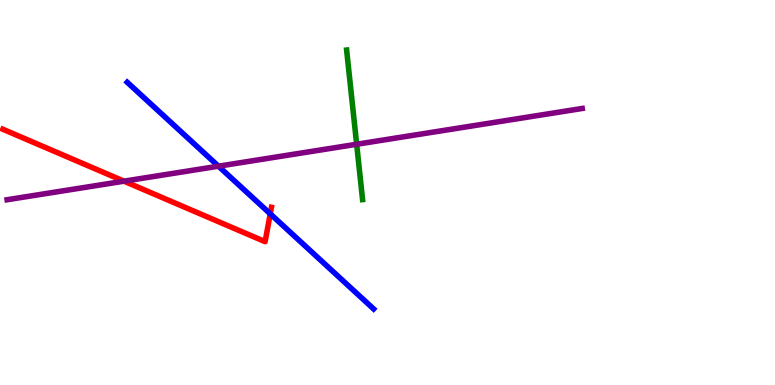[{'lines': ['blue', 'red'], 'intersections': [{'x': 3.49, 'y': 4.45}]}, {'lines': ['green', 'red'], 'intersections': []}, {'lines': ['purple', 'red'], 'intersections': [{'x': 1.6, 'y': 5.29}]}, {'lines': ['blue', 'green'], 'intersections': []}, {'lines': ['blue', 'purple'], 'intersections': [{'x': 2.82, 'y': 5.68}]}, {'lines': ['green', 'purple'], 'intersections': [{'x': 4.6, 'y': 6.25}]}]